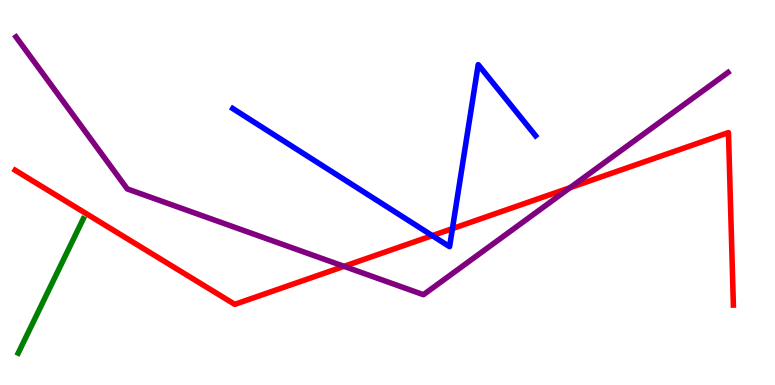[{'lines': ['blue', 'red'], 'intersections': [{'x': 5.58, 'y': 3.88}, {'x': 5.84, 'y': 4.06}]}, {'lines': ['green', 'red'], 'intersections': []}, {'lines': ['purple', 'red'], 'intersections': [{'x': 4.44, 'y': 3.08}, {'x': 7.36, 'y': 5.13}]}, {'lines': ['blue', 'green'], 'intersections': []}, {'lines': ['blue', 'purple'], 'intersections': []}, {'lines': ['green', 'purple'], 'intersections': []}]